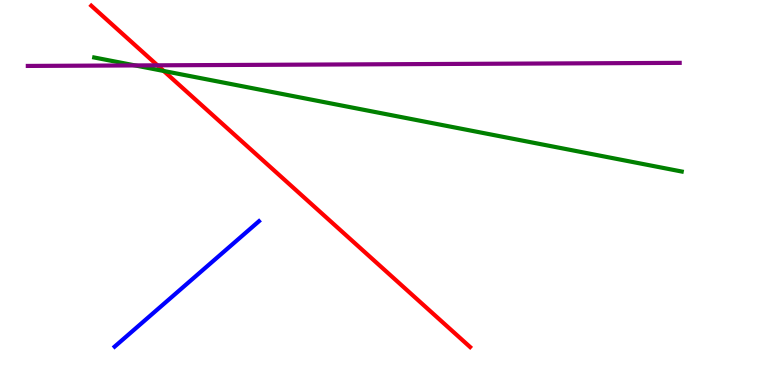[{'lines': ['blue', 'red'], 'intersections': []}, {'lines': ['green', 'red'], 'intersections': [{'x': 2.11, 'y': 8.16}]}, {'lines': ['purple', 'red'], 'intersections': [{'x': 2.03, 'y': 8.3}]}, {'lines': ['blue', 'green'], 'intersections': []}, {'lines': ['blue', 'purple'], 'intersections': []}, {'lines': ['green', 'purple'], 'intersections': [{'x': 1.74, 'y': 8.3}]}]